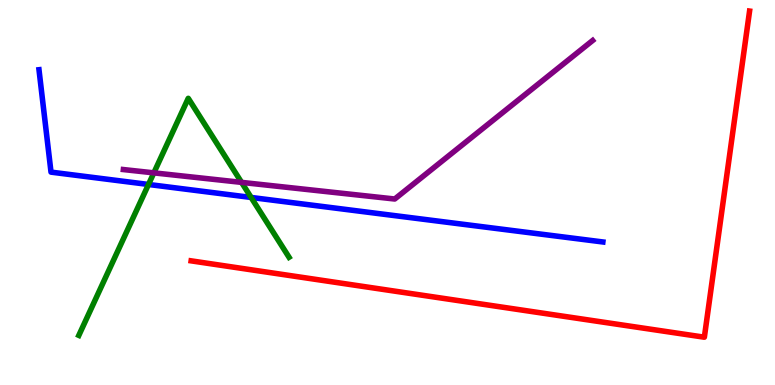[{'lines': ['blue', 'red'], 'intersections': []}, {'lines': ['green', 'red'], 'intersections': []}, {'lines': ['purple', 'red'], 'intersections': []}, {'lines': ['blue', 'green'], 'intersections': [{'x': 1.92, 'y': 5.21}, {'x': 3.24, 'y': 4.87}]}, {'lines': ['blue', 'purple'], 'intersections': []}, {'lines': ['green', 'purple'], 'intersections': [{'x': 1.99, 'y': 5.51}, {'x': 3.12, 'y': 5.26}]}]